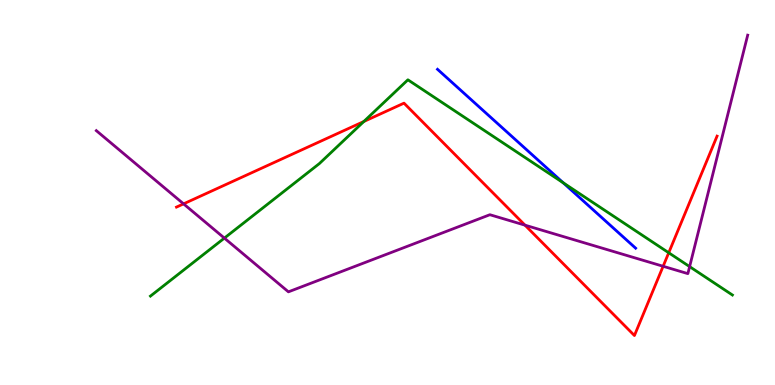[{'lines': ['blue', 'red'], 'intersections': []}, {'lines': ['green', 'red'], 'intersections': [{'x': 4.69, 'y': 6.84}, {'x': 8.63, 'y': 3.43}]}, {'lines': ['purple', 'red'], 'intersections': [{'x': 2.37, 'y': 4.7}, {'x': 6.77, 'y': 4.15}, {'x': 8.56, 'y': 3.08}]}, {'lines': ['blue', 'green'], 'intersections': [{'x': 7.27, 'y': 5.25}]}, {'lines': ['blue', 'purple'], 'intersections': []}, {'lines': ['green', 'purple'], 'intersections': [{'x': 2.9, 'y': 3.82}, {'x': 8.9, 'y': 3.07}]}]